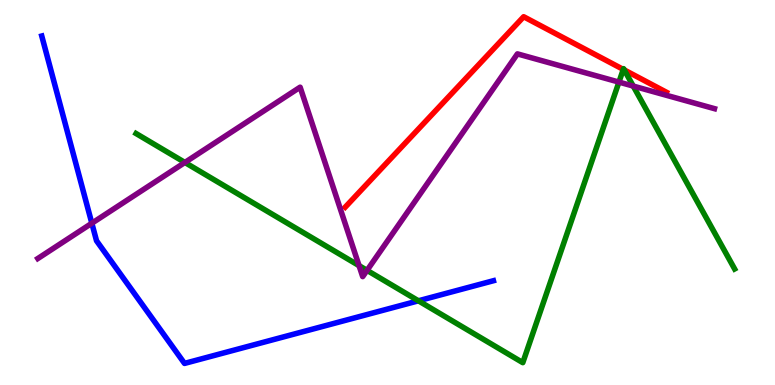[{'lines': ['blue', 'red'], 'intersections': []}, {'lines': ['green', 'red'], 'intersections': [{'x': 8.04, 'y': 8.2}, {'x': 8.06, 'y': 8.18}]}, {'lines': ['purple', 'red'], 'intersections': []}, {'lines': ['blue', 'green'], 'intersections': [{'x': 5.4, 'y': 2.19}]}, {'lines': ['blue', 'purple'], 'intersections': [{'x': 1.19, 'y': 4.2}]}, {'lines': ['green', 'purple'], 'intersections': [{'x': 2.39, 'y': 5.78}, {'x': 4.63, 'y': 3.1}, {'x': 4.74, 'y': 2.98}, {'x': 7.99, 'y': 7.87}, {'x': 8.17, 'y': 7.76}]}]